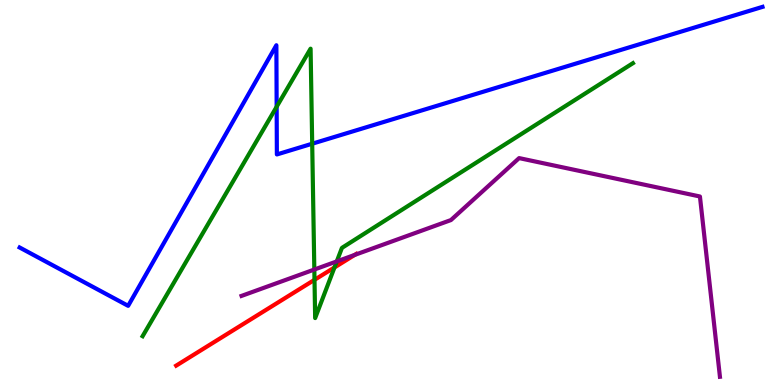[{'lines': ['blue', 'red'], 'intersections': []}, {'lines': ['green', 'red'], 'intersections': [{'x': 4.06, 'y': 2.73}, {'x': 4.32, 'y': 3.05}]}, {'lines': ['purple', 'red'], 'intersections': [{'x': 4.58, 'y': 3.38}]}, {'lines': ['blue', 'green'], 'intersections': [{'x': 3.57, 'y': 7.23}, {'x': 4.03, 'y': 6.27}]}, {'lines': ['blue', 'purple'], 'intersections': []}, {'lines': ['green', 'purple'], 'intersections': [{'x': 4.06, 'y': 3.0}, {'x': 4.35, 'y': 3.21}]}]